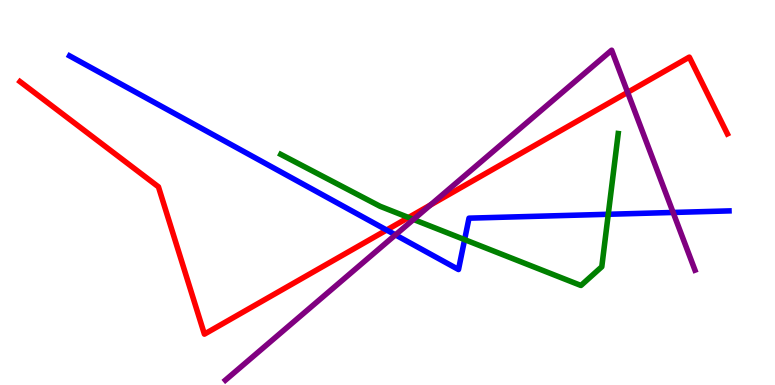[{'lines': ['blue', 'red'], 'intersections': [{'x': 4.99, 'y': 4.03}]}, {'lines': ['green', 'red'], 'intersections': [{'x': 5.27, 'y': 4.35}]}, {'lines': ['purple', 'red'], 'intersections': [{'x': 5.55, 'y': 4.67}, {'x': 8.1, 'y': 7.6}]}, {'lines': ['blue', 'green'], 'intersections': [{'x': 6.0, 'y': 3.78}, {'x': 7.85, 'y': 4.43}]}, {'lines': ['blue', 'purple'], 'intersections': [{'x': 5.1, 'y': 3.9}, {'x': 8.69, 'y': 4.48}]}, {'lines': ['green', 'purple'], 'intersections': [{'x': 5.34, 'y': 4.3}]}]